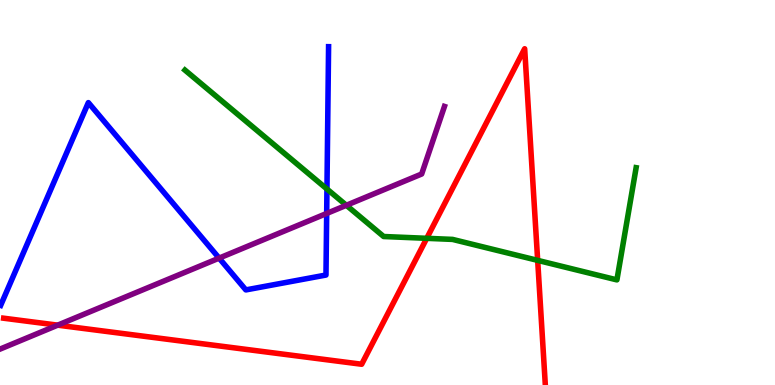[{'lines': ['blue', 'red'], 'intersections': []}, {'lines': ['green', 'red'], 'intersections': [{'x': 5.51, 'y': 3.81}, {'x': 6.94, 'y': 3.24}]}, {'lines': ['purple', 'red'], 'intersections': [{'x': 0.744, 'y': 1.55}]}, {'lines': ['blue', 'green'], 'intersections': [{'x': 4.22, 'y': 5.09}]}, {'lines': ['blue', 'purple'], 'intersections': [{'x': 2.83, 'y': 3.3}, {'x': 4.22, 'y': 4.46}]}, {'lines': ['green', 'purple'], 'intersections': [{'x': 4.47, 'y': 4.67}]}]